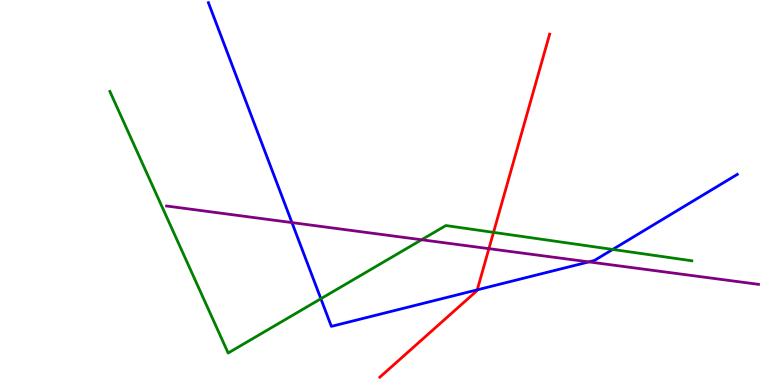[{'lines': ['blue', 'red'], 'intersections': [{'x': 6.16, 'y': 2.47}]}, {'lines': ['green', 'red'], 'intersections': [{'x': 6.37, 'y': 3.96}]}, {'lines': ['purple', 'red'], 'intersections': [{'x': 6.31, 'y': 3.54}]}, {'lines': ['blue', 'green'], 'intersections': [{'x': 4.14, 'y': 2.24}, {'x': 7.91, 'y': 3.52}]}, {'lines': ['blue', 'purple'], 'intersections': [{'x': 3.77, 'y': 4.22}, {'x': 7.6, 'y': 3.2}]}, {'lines': ['green', 'purple'], 'intersections': [{'x': 5.44, 'y': 3.77}]}]